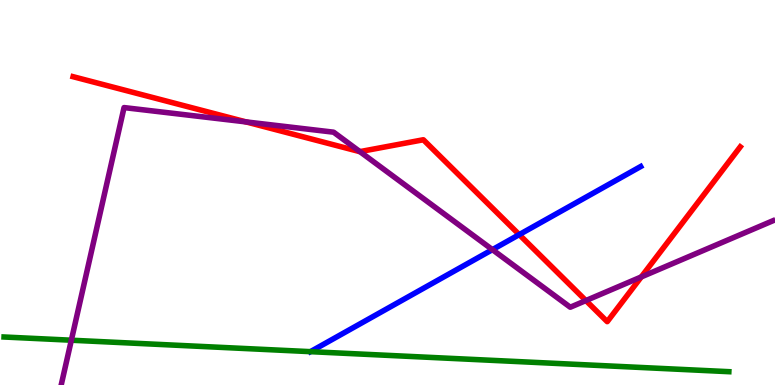[{'lines': ['blue', 'red'], 'intersections': [{'x': 6.7, 'y': 3.91}]}, {'lines': ['green', 'red'], 'intersections': []}, {'lines': ['purple', 'red'], 'intersections': [{'x': 3.17, 'y': 6.83}, {'x': 4.64, 'y': 6.06}, {'x': 7.56, 'y': 2.19}, {'x': 8.27, 'y': 2.81}]}, {'lines': ['blue', 'green'], 'intersections': [{'x': 4.01, 'y': 0.866}]}, {'lines': ['blue', 'purple'], 'intersections': [{'x': 6.35, 'y': 3.52}]}, {'lines': ['green', 'purple'], 'intersections': [{'x': 0.92, 'y': 1.16}]}]